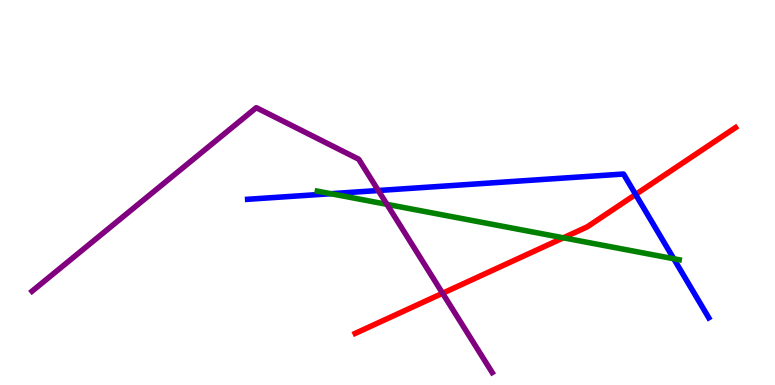[{'lines': ['blue', 'red'], 'intersections': [{'x': 8.2, 'y': 4.95}]}, {'lines': ['green', 'red'], 'intersections': [{'x': 7.27, 'y': 3.82}]}, {'lines': ['purple', 'red'], 'intersections': [{'x': 5.71, 'y': 2.38}]}, {'lines': ['blue', 'green'], 'intersections': [{'x': 4.27, 'y': 4.97}, {'x': 8.69, 'y': 3.28}]}, {'lines': ['blue', 'purple'], 'intersections': [{'x': 4.88, 'y': 5.05}]}, {'lines': ['green', 'purple'], 'intersections': [{'x': 4.99, 'y': 4.69}]}]